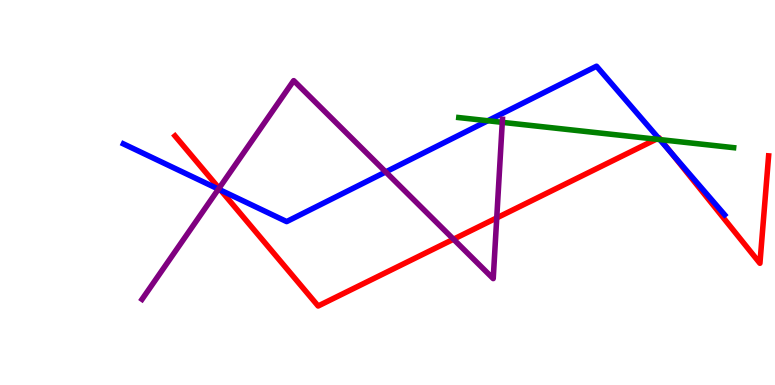[{'lines': ['blue', 'red'], 'intersections': [{'x': 2.85, 'y': 5.06}, {'x': 8.5, 'y': 6.41}, {'x': 8.66, 'y': 6.03}]}, {'lines': ['green', 'red'], 'intersections': [{'x': 8.47, 'y': 6.38}, {'x': 8.52, 'y': 6.37}]}, {'lines': ['purple', 'red'], 'intersections': [{'x': 2.83, 'y': 5.11}, {'x': 5.85, 'y': 3.79}, {'x': 6.41, 'y': 4.34}]}, {'lines': ['blue', 'green'], 'intersections': [{'x': 6.29, 'y': 6.86}, {'x': 8.51, 'y': 6.37}]}, {'lines': ['blue', 'purple'], 'intersections': [{'x': 2.82, 'y': 5.09}, {'x': 4.98, 'y': 5.53}]}, {'lines': ['green', 'purple'], 'intersections': [{'x': 6.48, 'y': 6.82}]}]